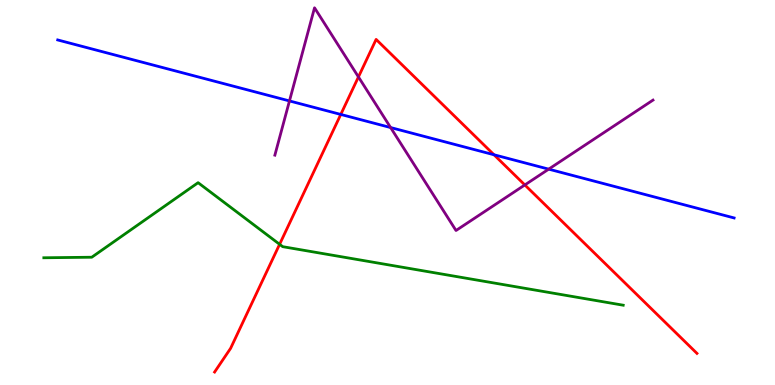[{'lines': ['blue', 'red'], 'intersections': [{'x': 4.4, 'y': 7.03}, {'x': 6.37, 'y': 5.98}]}, {'lines': ['green', 'red'], 'intersections': [{'x': 3.61, 'y': 3.65}]}, {'lines': ['purple', 'red'], 'intersections': [{'x': 4.63, 'y': 8.0}, {'x': 6.77, 'y': 5.2}]}, {'lines': ['blue', 'green'], 'intersections': []}, {'lines': ['blue', 'purple'], 'intersections': [{'x': 3.74, 'y': 7.38}, {'x': 5.04, 'y': 6.69}, {'x': 7.08, 'y': 5.61}]}, {'lines': ['green', 'purple'], 'intersections': []}]